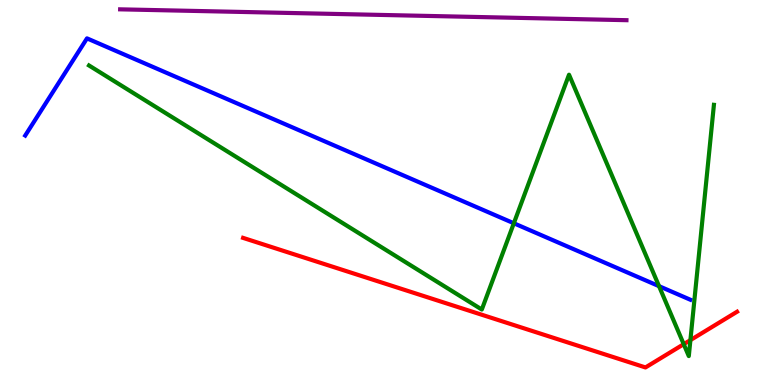[{'lines': ['blue', 'red'], 'intersections': []}, {'lines': ['green', 'red'], 'intersections': [{'x': 8.82, 'y': 1.06}, {'x': 8.91, 'y': 1.17}]}, {'lines': ['purple', 'red'], 'intersections': []}, {'lines': ['blue', 'green'], 'intersections': [{'x': 6.63, 'y': 4.2}, {'x': 8.5, 'y': 2.57}]}, {'lines': ['blue', 'purple'], 'intersections': []}, {'lines': ['green', 'purple'], 'intersections': []}]